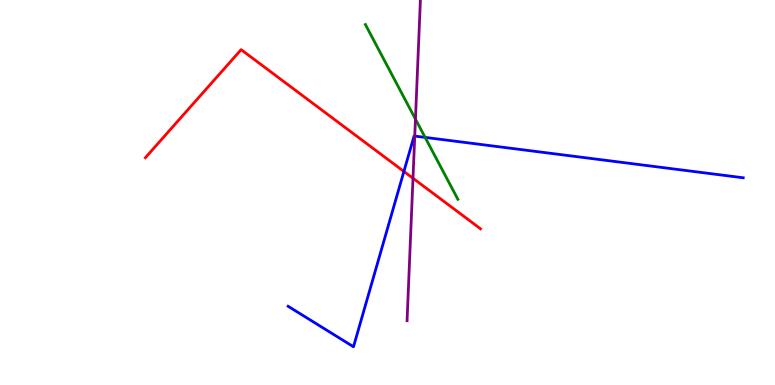[{'lines': ['blue', 'red'], 'intersections': [{'x': 5.21, 'y': 5.55}]}, {'lines': ['green', 'red'], 'intersections': []}, {'lines': ['purple', 'red'], 'intersections': [{'x': 5.33, 'y': 5.37}]}, {'lines': ['blue', 'green'], 'intersections': [{'x': 5.49, 'y': 6.43}]}, {'lines': ['blue', 'purple'], 'intersections': [{'x': 5.35, 'y': 6.47}]}, {'lines': ['green', 'purple'], 'intersections': [{'x': 5.36, 'y': 6.91}]}]